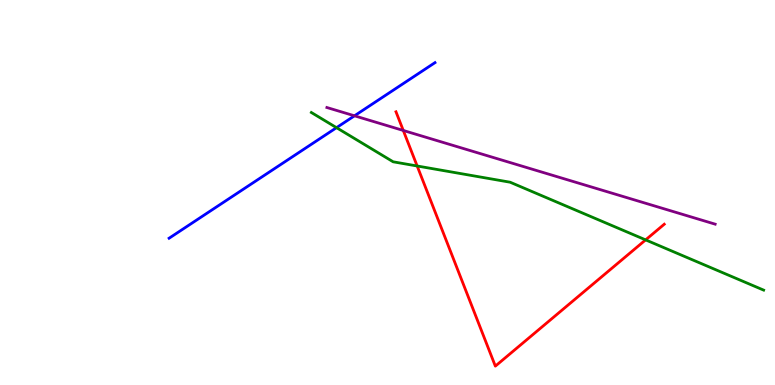[{'lines': ['blue', 'red'], 'intersections': []}, {'lines': ['green', 'red'], 'intersections': [{'x': 5.38, 'y': 5.69}, {'x': 8.33, 'y': 3.77}]}, {'lines': ['purple', 'red'], 'intersections': [{'x': 5.2, 'y': 6.61}]}, {'lines': ['blue', 'green'], 'intersections': [{'x': 4.34, 'y': 6.68}]}, {'lines': ['blue', 'purple'], 'intersections': [{'x': 4.57, 'y': 6.99}]}, {'lines': ['green', 'purple'], 'intersections': []}]